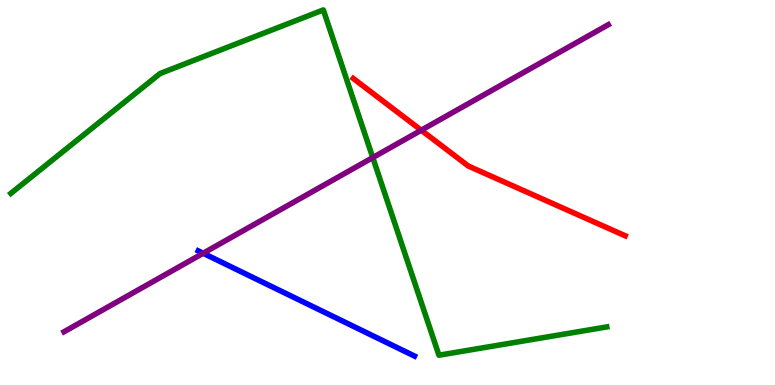[{'lines': ['blue', 'red'], 'intersections': []}, {'lines': ['green', 'red'], 'intersections': []}, {'lines': ['purple', 'red'], 'intersections': [{'x': 5.44, 'y': 6.62}]}, {'lines': ['blue', 'green'], 'intersections': []}, {'lines': ['blue', 'purple'], 'intersections': [{'x': 2.62, 'y': 3.42}]}, {'lines': ['green', 'purple'], 'intersections': [{'x': 4.81, 'y': 5.91}]}]